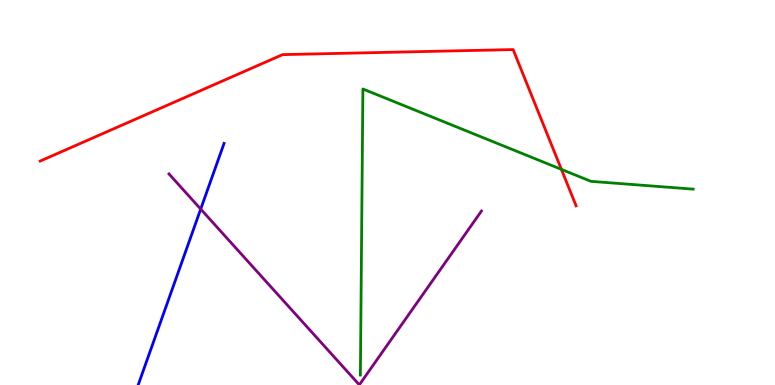[{'lines': ['blue', 'red'], 'intersections': []}, {'lines': ['green', 'red'], 'intersections': [{'x': 7.24, 'y': 5.6}]}, {'lines': ['purple', 'red'], 'intersections': []}, {'lines': ['blue', 'green'], 'intersections': []}, {'lines': ['blue', 'purple'], 'intersections': [{'x': 2.59, 'y': 4.57}]}, {'lines': ['green', 'purple'], 'intersections': []}]